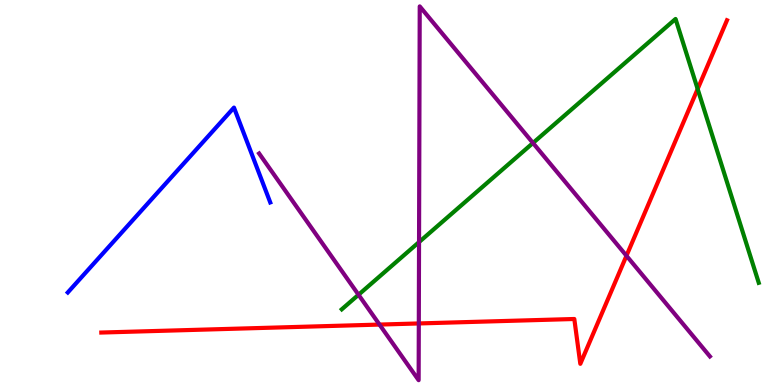[{'lines': ['blue', 'red'], 'intersections': []}, {'lines': ['green', 'red'], 'intersections': [{'x': 9.0, 'y': 7.69}]}, {'lines': ['purple', 'red'], 'intersections': [{'x': 4.9, 'y': 1.57}, {'x': 5.4, 'y': 1.6}, {'x': 8.08, 'y': 3.36}]}, {'lines': ['blue', 'green'], 'intersections': []}, {'lines': ['blue', 'purple'], 'intersections': []}, {'lines': ['green', 'purple'], 'intersections': [{'x': 4.63, 'y': 2.34}, {'x': 5.41, 'y': 3.71}, {'x': 6.88, 'y': 6.29}]}]